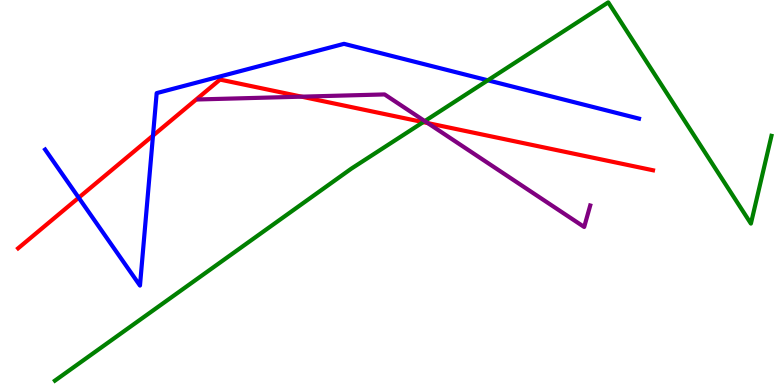[{'lines': ['blue', 'red'], 'intersections': [{'x': 1.02, 'y': 4.87}, {'x': 1.97, 'y': 6.48}]}, {'lines': ['green', 'red'], 'intersections': [{'x': 5.46, 'y': 6.83}]}, {'lines': ['purple', 'red'], 'intersections': [{'x': 3.89, 'y': 7.49}, {'x': 5.52, 'y': 6.8}]}, {'lines': ['blue', 'green'], 'intersections': [{'x': 6.29, 'y': 7.91}]}, {'lines': ['blue', 'purple'], 'intersections': []}, {'lines': ['green', 'purple'], 'intersections': [{'x': 5.48, 'y': 6.85}]}]